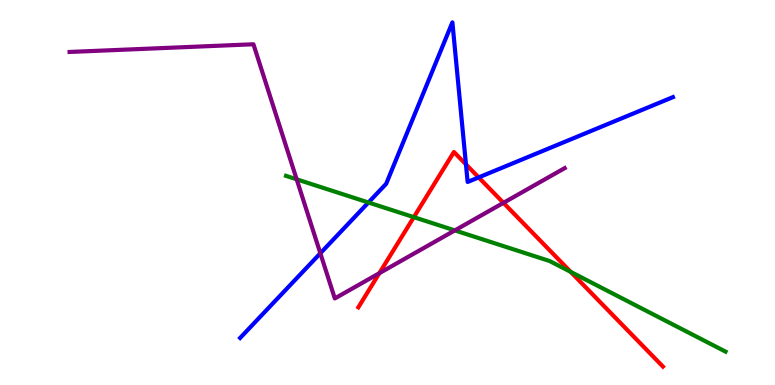[{'lines': ['blue', 'red'], 'intersections': [{'x': 6.01, 'y': 5.73}, {'x': 6.18, 'y': 5.39}]}, {'lines': ['green', 'red'], 'intersections': [{'x': 5.34, 'y': 4.36}, {'x': 7.36, 'y': 2.94}]}, {'lines': ['purple', 'red'], 'intersections': [{'x': 4.89, 'y': 2.9}, {'x': 6.5, 'y': 4.73}]}, {'lines': ['blue', 'green'], 'intersections': [{'x': 4.75, 'y': 4.74}]}, {'lines': ['blue', 'purple'], 'intersections': [{'x': 4.13, 'y': 3.42}]}, {'lines': ['green', 'purple'], 'intersections': [{'x': 3.83, 'y': 5.34}, {'x': 5.87, 'y': 4.02}]}]